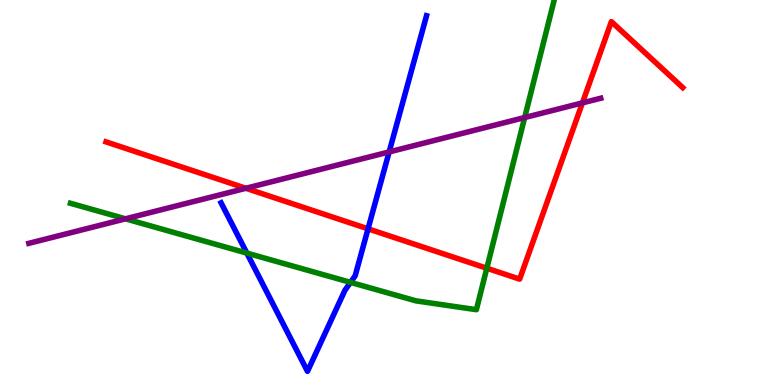[{'lines': ['blue', 'red'], 'intersections': [{'x': 4.75, 'y': 4.06}]}, {'lines': ['green', 'red'], 'intersections': [{'x': 6.28, 'y': 3.03}]}, {'lines': ['purple', 'red'], 'intersections': [{'x': 3.17, 'y': 5.11}, {'x': 7.52, 'y': 7.33}]}, {'lines': ['blue', 'green'], 'intersections': [{'x': 3.19, 'y': 3.43}, {'x': 4.52, 'y': 2.67}]}, {'lines': ['blue', 'purple'], 'intersections': [{'x': 5.02, 'y': 6.05}]}, {'lines': ['green', 'purple'], 'intersections': [{'x': 1.62, 'y': 4.32}, {'x': 6.77, 'y': 6.95}]}]